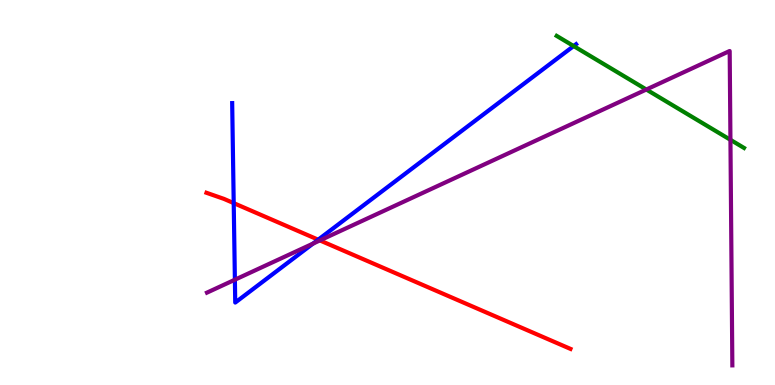[{'lines': ['blue', 'red'], 'intersections': [{'x': 3.02, 'y': 4.72}, {'x': 4.11, 'y': 3.77}]}, {'lines': ['green', 'red'], 'intersections': []}, {'lines': ['purple', 'red'], 'intersections': [{'x': 4.13, 'y': 3.76}]}, {'lines': ['blue', 'green'], 'intersections': [{'x': 7.4, 'y': 8.8}]}, {'lines': ['blue', 'purple'], 'intersections': [{'x': 3.03, 'y': 2.73}, {'x': 4.04, 'y': 3.67}]}, {'lines': ['green', 'purple'], 'intersections': [{'x': 8.34, 'y': 7.67}, {'x': 9.43, 'y': 6.37}]}]